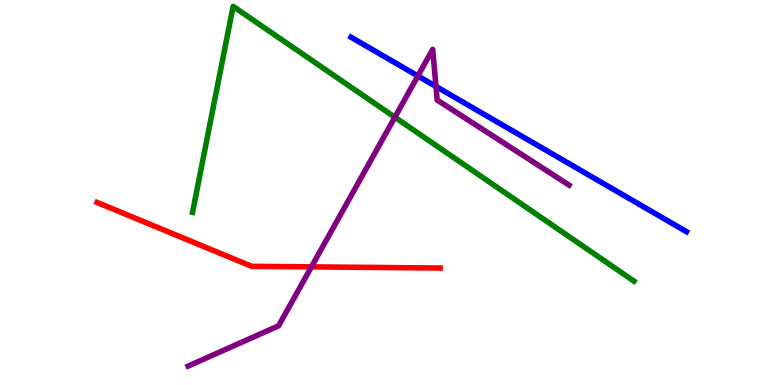[{'lines': ['blue', 'red'], 'intersections': []}, {'lines': ['green', 'red'], 'intersections': []}, {'lines': ['purple', 'red'], 'intersections': [{'x': 4.02, 'y': 3.07}]}, {'lines': ['blue', 'green'], 'intersections': []}, {'lines': ['blue', 'purple'], 'intersections': [{'x': 5.39, 'y': 8.03}, {'x': 5.63, 'y': 7.75}]}, {'lines': ['green', 'purple'], 'intersections': [{'x': 5.1, 'y': 6.95}]}]